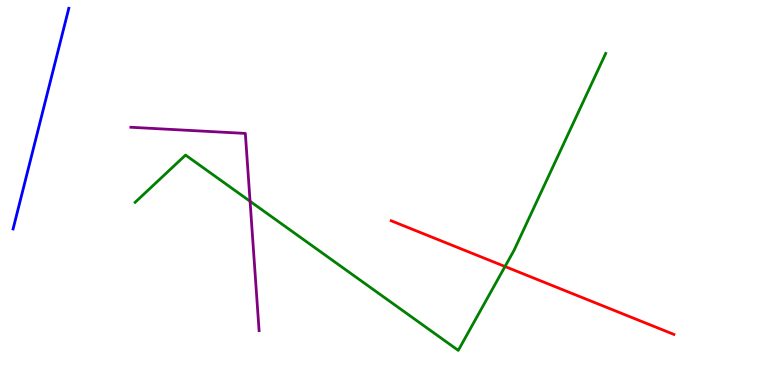[{'lines': ['blue', 'red'], 'intersections': []}, {'lines': ['green', 'red'], 'intersections': [{'x': 6.52, 'y': 3.08}]}, {'lines': ['purple', 'red'], 'intersections': []}, {'lines': ['blue', 'green'], 'intersections': []}, {'lines': ['blue', 'purple'], 'intersections': []}, {'lines': ['green', 'purple'], 'intersections': [{'x': 3.23, 'y': 4.77}]}]